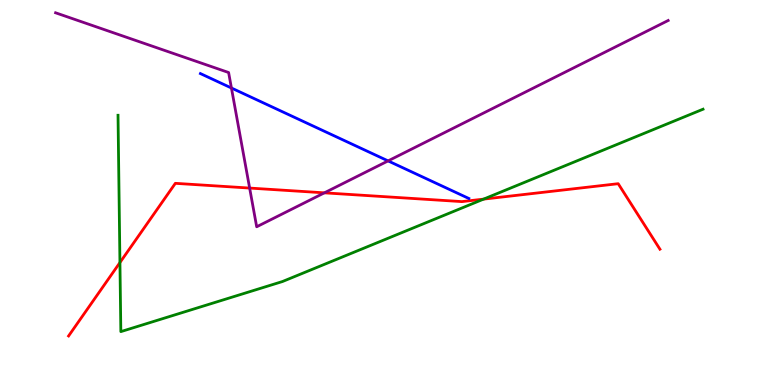[{'lines': ['blue', 'red'], 'intersections': []}, {'lines': ['green', 'red'], 'intersections': [{'x': 1.55, 'y': 3.18}, {'x': 6.24, 'y': 4.83}]}, {'lines': ['purple', 'red'], 'intersections': [{'x': 3.22, 'y': 5.12}, {'x': 4.19, 'y': 4.99}]}, {'lines': ['blue', 'green'], 'intersections': []}, {'lines': ['blue', 'purple'], 'intersections': [{'x': 2.99, 'y': 7.71}, {'x': 5.01, 'y': 5.82}]}, {'lines': ['green', 'purple'], 'intersections': []}]